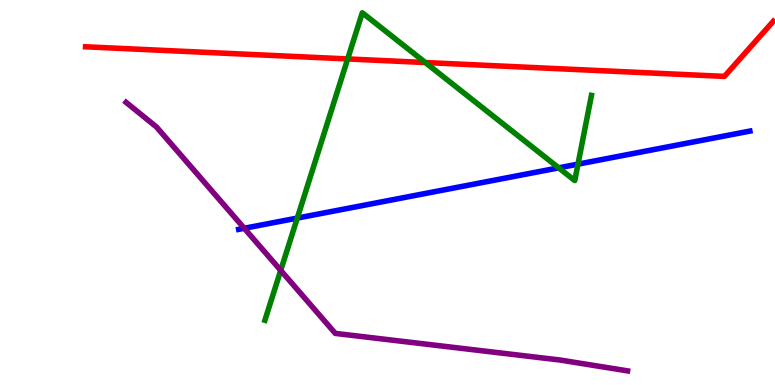[{'lines': ['blue', 'red'], 'intersections': []}, {'lines': ['green', 'red'], 'intersections': [{'x': 4.49, 'y': 8.47}, {'x': 5.49, 'y': 8.38}]}, {'lines': ['purple', 'red'], 'intersections': []}, {'lines': ['blue', 'green'], 'intersections': [{'x': 3.84, 'y': 4.34}, {'x': 7.21, 'y': 5.64}, {'x': 7.46, 'y': 5.74}]}, {'lines': ['blue', 'purple'], 'intersections': [{'x': 3.15, 'y': 4.07}]}, {'lines': ['green', 'purple'], 'intersections': [{'x': 3.62, 'y': 2.98}]}]